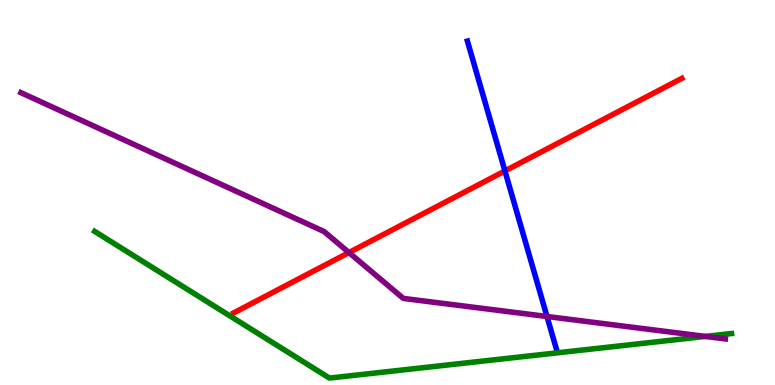[{'lines': ['blue', 'red'], 'intersections': [{'x': 6.52, 'y': 5.56}]}, {'lines': ['green', 'red'], 'intersections': []}, {'lines': ['purple', 'red'], 'intersections': [{'x': 4.5, 'y': 3.44}]}, {'lines': ['blue', 'green'], 'intersections': []}, {'lines': ['blue', 'purple'], 'intersections': [{'x': 7.06, 'y': 1.78}]}, {'lines': ['green', 'purple'], 'intersections': [{'x': 9.1, 'y': 1.26}]}]